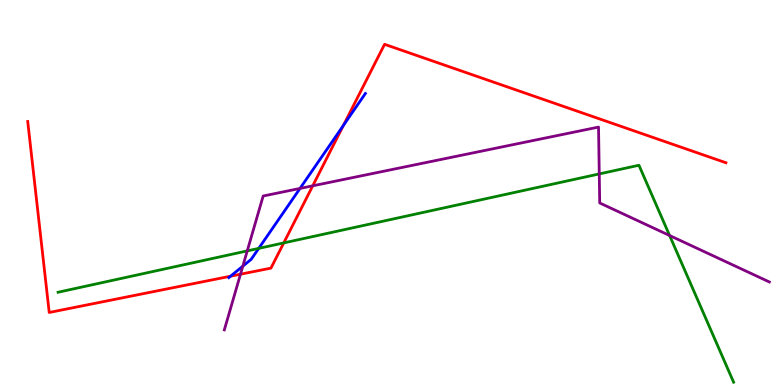[{'lines': ['blue', 'red'], 'intersections': [{'x': 2.97, 'y': 2.83}, {'x': 4.43, 'y': 6.74}]}, {'lines': ['green', 'red'], 'intersections': [{'x': 3.66, 'y': 3.69}]}, {'lines': ['purple', 'red'], 'intersections': [{'x': 3.1, 'y': 2.88}, {'x': 4.04, 'y': 5.17}]}, {'lines': ['blue', 'green'], 'intersections': [{'x': 3.34, 'y': 3.55}]}, {'lines': ['blue', 'purple'], 'intersections': [{'x': 3.13, 'y': 3.09}, {'x': 3.87, 'y': 5.11}]}, {'lines': ['green', 'purple'], 'intersections': [{'x': 3.19, 'y': 3.48}, {'x': 7.73, 'y': 5.48}, {'x': 8.64, 'y': 3.88}]}]